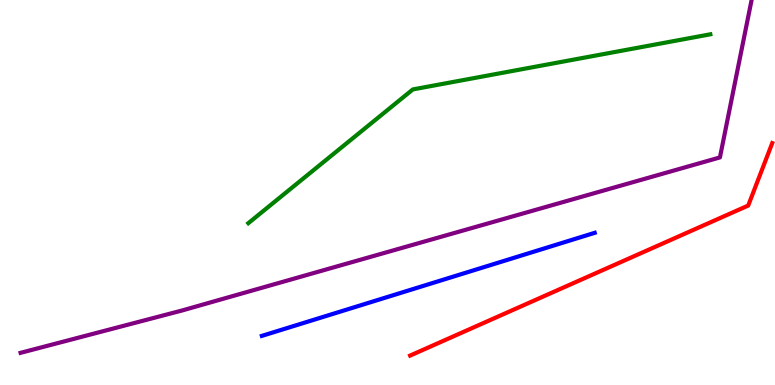[{'lines': ['blue', 'red'], 'intersections': []}, {'lines': ['green', 'red'], 'intersections': []}, {'lines': ['purple', 'red'], 'intersections': []}, {'lines': ['blue', 'green'], 'intersections': []}, {'lines': ['blue', 'purple'], 'intersections': []}, {'lines': ['green', 'purple'], 'intersections': []}]